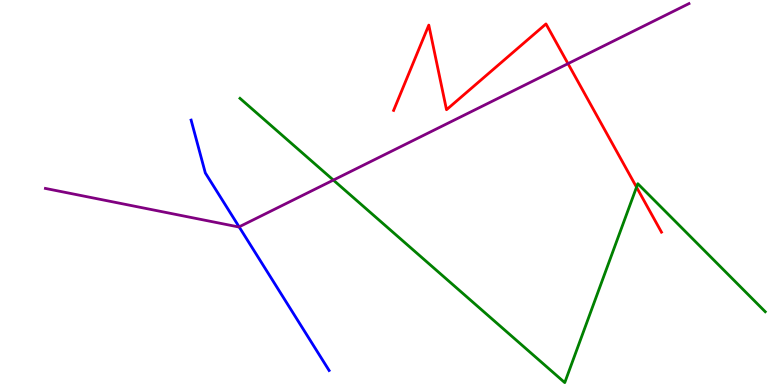[{'lines': ['blue', 'red'], 'intersections': []}, {'lines': ['green', 'red'], 'intersections': [{'x': 8.21, 'y': 5.14}]}, {'lines': ['purple', 'red'], 'intersections': [{'x': 7.33, 'y': 8.35}]}, {'lines': ['blue', 'green'], 'intersections': []}, {'lines': ['blue', 'purple'], 'intersections': [{'x': 3.09, 'y': 4.11}]}, {'lines': ['green', 'purple'], 'intersections': [{'x': 4.3, 'y': 5.32}]}]